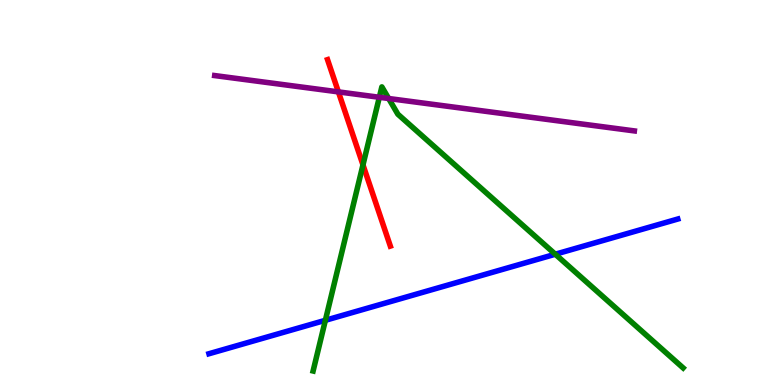[{'lines': ['blue', 'red'], 'intersections': []}, {'lines': ['green', 'red'], 'intersections': [{'x': 4.68, 'y': 5.72}]}, {'lines': ['purple', 'red'], 'intersections': [{'x': 4.37, 'y': 7.61}]}, {'lines': ['blue', 'green'], 'intersections': [{'x': 4.2, 'y': 1.68}, {'x': 7.17, 'y': 3.4}]}, {'lines': ['blue', 'purple'], 'intersections': []}, {'lines': ['green', 'purple'], 'intersections': [{'x': 4.89, 'y': 7.47}, {'x': 5.02, 'y': 7.44}]}]